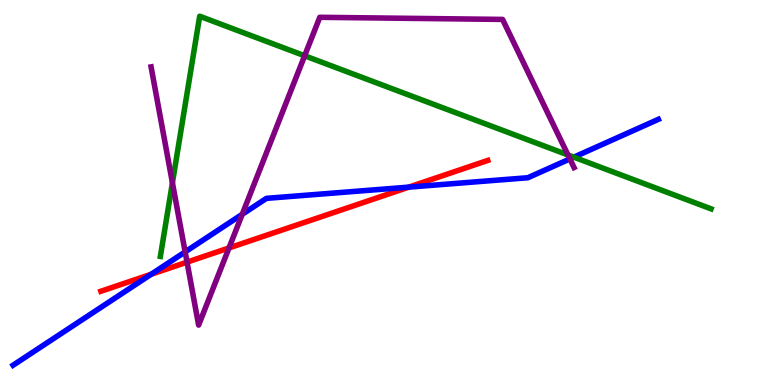[{'lines': ['blue', 'red'], 'intersections': [{'x': 1.95, 'y': 2.88}, {'x': 5.28, 'y': 5.14}]}, {'lines': ['green', 'red'], 'intersections': []}, {'lines': ['purple', 'red'], 'intersections': [{'x': 2.41, 'y': 3.19}, {'x': 2.95, 'y': 3.56}]}, {'lines': ['blue', 'green'], 'intersections': [{'x': 7.4, 'y': 5.92}]}, {'lines': ['blue', 'purple'], 'intersections': [{'x': 2.39, 'y': 3.46}, {'x': 3.13, 'y': 4.43}, {'x': 7.35, 'y': 5.87}]}, {'lines': ['green', 'purple'], 'intersections': [{'x': 2.22, 'y': 5.25}, {'x': 3.93, 'y': 8.55}, {'x': 7.33, 'y': 5.98}]}]